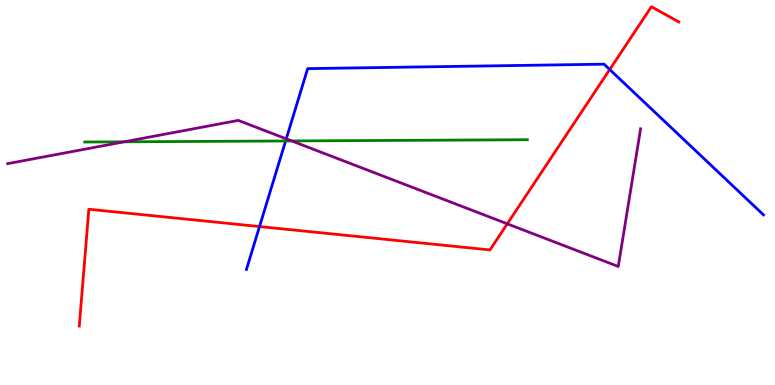[{'lines': ['blue', 'red'], 'intersections': [{'x': 3.35, 'y': 4.12}, {'x': 7.87, 'y': 8.19}]}, {'lines': ['green', 'red'], 'intersections': []}, {'lines': ['purple', 'red'], 'intersections': [{'x': 6.55, 'y': 4.19}]}, {'lines': ['blue', 'green'], 'intersections': [{'x': 3.69, 'y': 6.34}]}, {'lines': ['blue', 'purple'], 'intersections': [{'x': 3.69, 'y': 6.39}]}, {'lines': ['green', 'purple'], 'intersections': [{'x': 1.6, 'y': 6.32}, {'x': 3.76, 'y': 6.34}]}]